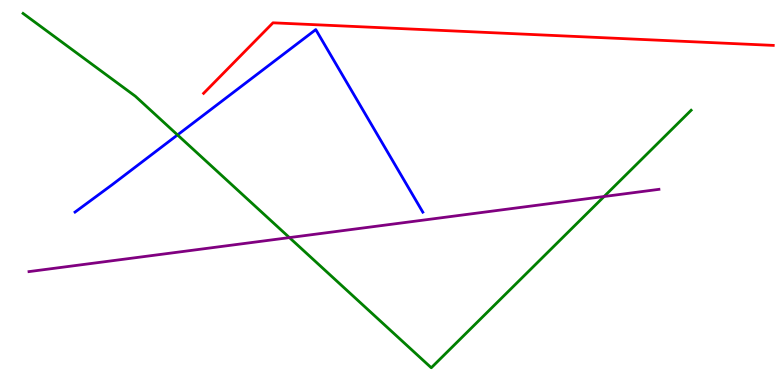[{'lines': ['blue', 'red'], 'intersections': []}, {'lines': ['green', 'red'], 'intersections': []}, {'lines': ['purple', 'red'], 'intersections': []}, {'lines': ['blue', 'green'], 'intersections': [{'x': 2.29, 'y': 6.5}]}, {'lines': ['blue', 'purple'], 'intersections': []}, {'lines': ['green', 'purple'], 'intersections': [{'x': 3.73, 'y': 3.83}, {'x': 7.79, 'y': 4.9}]}]